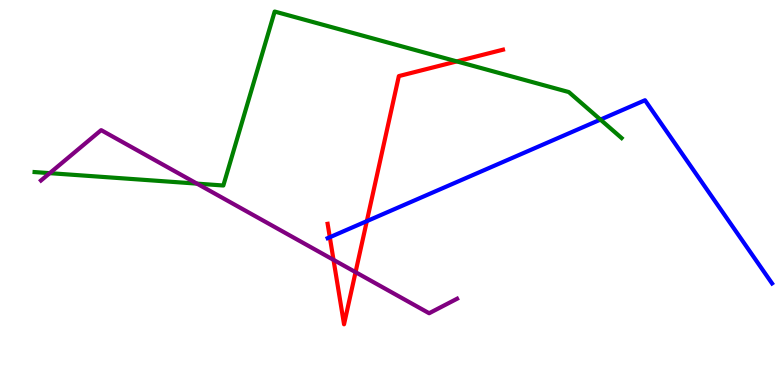[{'lines': ['blue', 'red'], 'intersections': [{'x': 4.26, 'y': 3.84}, {'x': 4.73, 'y': 4.26}]}, {'lines': ['green', 'red'], 'intersections': [{'x': 5.89, 'y': 8.41}]}, {'lines': ['purple', 'red'], 'intersections': [{'x': 4.3, 'y': 3.25}, {'x': 4.59, 'y': 2.93}]}, {'lines': ['blue', 'green'], 'intersections': [{'x': 7.75, 'y': 6.89}]}, {'lines': ['blue', 'purple'], 'intersections': []}, {'lines': ['green', 'purple'], 'intersections': [{'x': 0.642, 'y': 5.5}, {'x': 2.54, 'y': 5.23}]}]